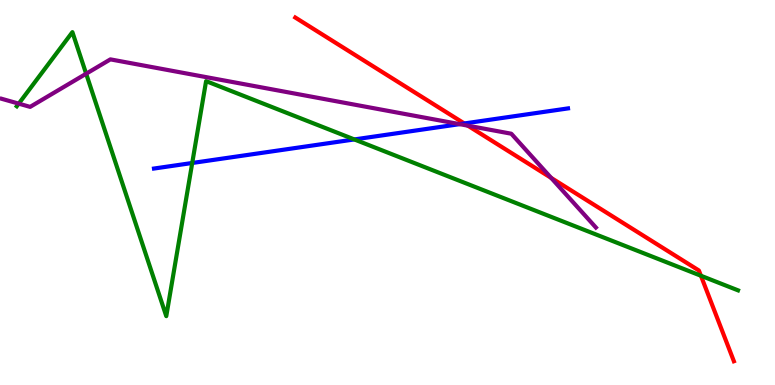[{'lines': ['blue', 'red'], 'intersections': [{'x': 5.99, 'y': 6.79}]}, {'lines': ['green', 'red'], 'intersections': [{'x': 9.04, 'y': 2.84}]}, {'lines': ['purple', 'red'], 'intersections': [{'x': 6.04, 'y': 6.74}, {'x': 7.11, 'y': 5.38}]}, {'lines': ['blue', 'green'], 'intersections': [{'x': 2.48, 'y': 5.77}, {'x': 4.57, 'y': 6.38}]}, {'lines': ['blue', 'purple'], 'intersections': [{'x': 5.93, 'y': 6.78}]}, {'lines': ['green', 'purple'], 'intersections': [{'x': 0.242, 'y': 7.31}, {'x': 1.11, 'y': 8.09}]}]